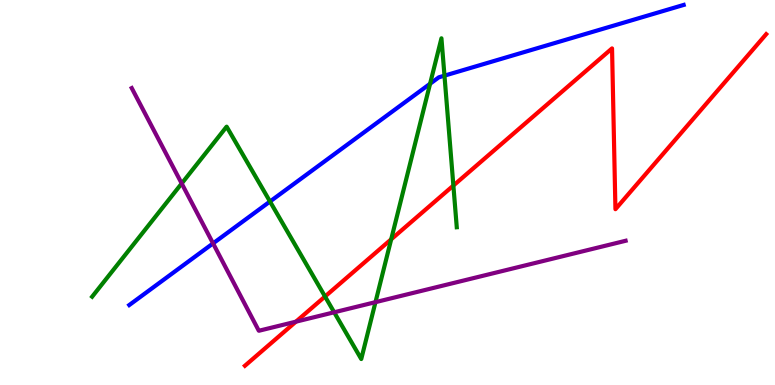[{'lines': ['blue', 'red'], 'intersections': []}, {'lines': ['green', 'red'], 'intersections': [{'x': 4.19, 'y': 2.3}, {'x': 5.05, 'y': 3.78}, {'x': 5.85, 'y': 5.18}]}, {'lines': ['purple', 'red'], 'intersections': [{'x': 3.82, 'y': 1.64}]}, {'lines': ['blue', 'green'], 'intersections': [{'x': 3.48, 'y': 4.77}, {'x': 5.55, 'y': 7.82}, {'x': 5.74, 'y': 8.04}]}, {'lines': ['blue', 'purple'], 'intersections': [{'x': 2.75, 'y': 3.68}]}, {'lines': ['green', 'purple'], 'intersections': [{'x': 2.34, 'y': 5.23}, {'x': 4.31, 'y': 1.89}, {'x': 4.84, 'y': 2.15}]}]